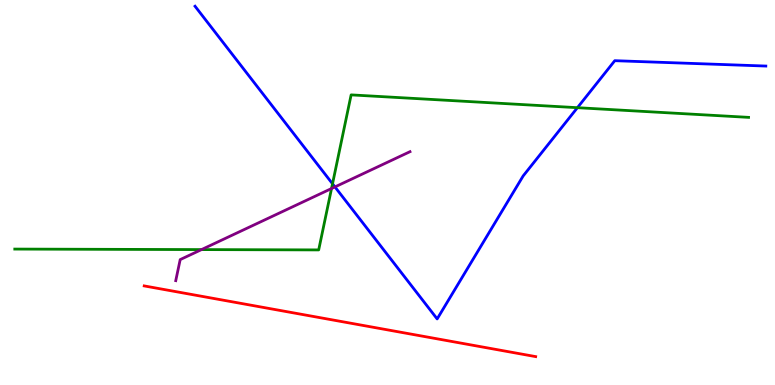[{'lines': ['blue', 'red'], 'intersections': []}, {'lines': ['green', 'red'], 'intersections': []}, {'lines': ['purple', 'red'], 'intersections': []}, {'lines': ['blue', 'green'], 'intersections': [{'x': 4.29, 'y': 5.23}, {'x': 7.45, 'y': 7.2}]}, {'lines': ['blue', 'purple'], 'intersections': [{'x': 4.32, 'y': 5.14}]}, {'lines': ['green', 'purple'], 'intersections': [{'x': 2.6, 'y': 3.52}, {'x': 4.28, 'y': 5.1}]}]